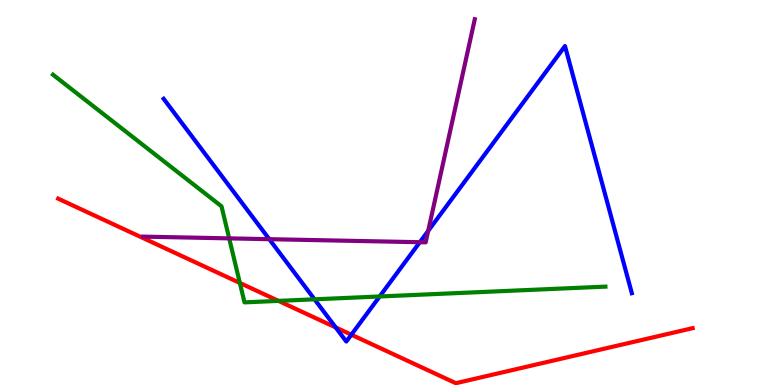[{'lines': ['blue', 'red'], 'intersections': [{'x': 4.33, 'y': 1.5}, {'x': 4.53, 'y': 1.31}]}, {'lines': ['green', 'red'], 'intersections': [{'x': 3.09, 'y': 2.65}, {'x': 3.59, 'y': 2.18}]}, {'lines': ['purple', 'red'], 'intersections': []}, {'lines': ['blue', 'green'], 'intersections': [{'x': 4.06, 'y': 2.23}, {'x': 4.9, 'y': 2.3}]}, {'lines': ['blue', 'purple'], 'intersections': [{'x': 3.47, 'y': 3.79}, {'x': 5.42, 'y': 3.71}, {'x': 5.52, 'y': 4.0}]}, {'lines': ['green', 'purple'], 'intersections': [{'x': 2.96, 'y': 3.81}]}]